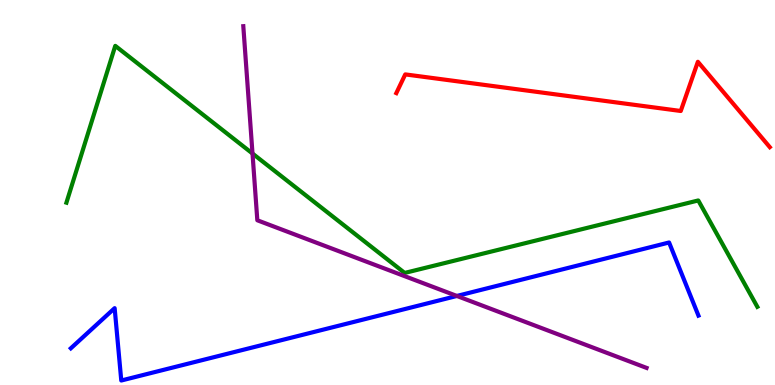[{'lines': ['blue', 'red'], 'intersections': []}, {'lines': ['green', 'red'], 'intersections': []}, {'lines': ['purple', 'red'], 'intersections': []}, {'lines': ['blue', 'green'], 'intersections': []}, {'lines': ['blue', 'purple'], 'intersections': [{'x': 5.9, 'y': 2.31}]}, {'lines': ['green', 'purple'], 'intersections': [{'x': 3.26, 'y': 6.01}]}]